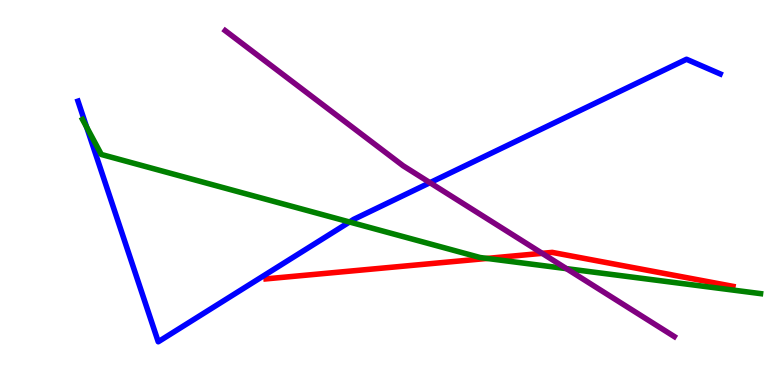[{'lines': ['blue', 'red'], 'intersections': []}, {'lines': ['green', 'red'], 'intersections': [{'x': 6.28, 'y': 3.29}]}, {'lines': ['purple', 'red'], 'intersections': [{'x': 7.0, 'y': 3.42}]}, {'lines': ['blue', 'green'], 'intersections': [{'x': 1.12, 'y': 6.7}, {'x': 4.51, 'y': 4.23}]}, {'lines': ['blue', 'purple'], 'intersections': [{'x': 5.55, 'y': 5.25}]}, {'lines': ['green', 'purple'], 'intersections': [{'x': 7.31, 'y': 3.02}]}]